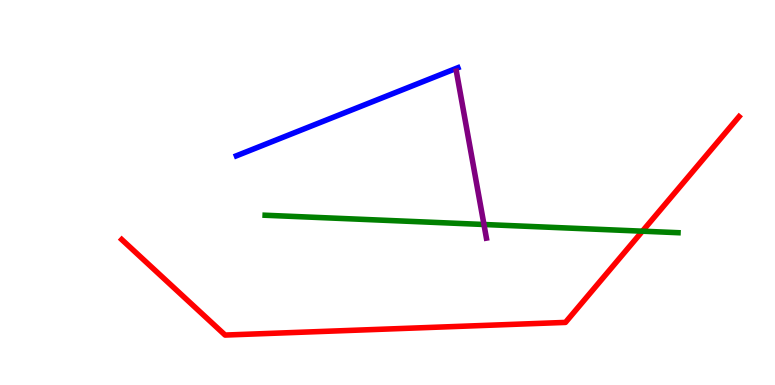[{'lines': ['blue', 'red'], 'intersections': []}, {'lines': ['green', 'red'], 'intersections': [{'x': 8.29, 'y': 4.0}]}, {'lines': ['purple', 'red'], 'intersections': []}, {'lines': ['blue', 'green'], 'intersections': []}, {'lines': ['blue', 'purple'], 'intersections': []}, {'lines': ['green', 'purple'], 'intersections': [{'x': 6.24, 'y': 4.17}]}]